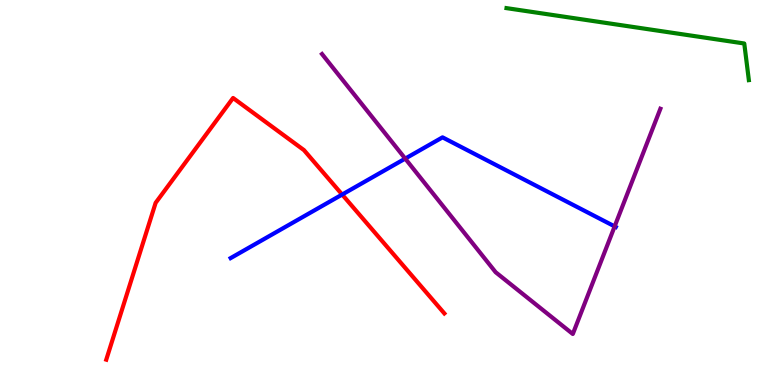[{'lines': ['blue', 'red'], 'intersections': [{'x': 4.41, 'y': 4.95}]}, {'lines': ['green', 'red'], 'intersections': []}, {'lines': ['purple', 'red'], 'intersections': []}, {'lines': ['blue', 'green'], 'intersections': []}, {'lines': ['blue', 'purple'], 'intersections': [{'x': 5.23, 'y': 5.88}, {'x': 7.93, 'y': 4.12}]}, {'lines': ['green', 'purple'], 'intersections': []}]